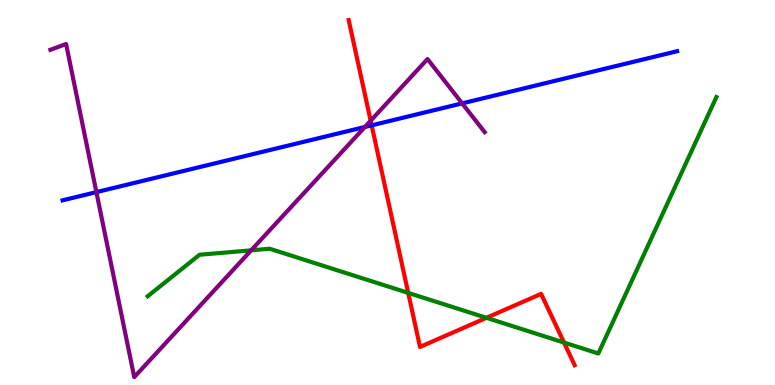[{'lines': ['blue', 'red'], 'intersections': [{'x': 4.8, 'y': 6.74}]}, {'lines': ['green', 'red'], 'intersections': [{'x': 5.27, 'y': 2.39}, {'x': 6.28, 'y': 1.74}, {'x': 7.28, 'y': 1.1}]}, {'lines': ['purple', 'red'], 'intersections': [{'x': 4.78, 'y': 6.86}]}, {'lines': ['blue', 'green'], 'intersections': []}, {'lines': ['blue', 'purple'], 'intersections': [{'x': 1.24, 'y': 5.01}, {'x': 4.71, 'y': 6.7}, {'x': 5.96, 'y': 7.32}]}, {'lines': ['green', 'purple'], 'intersections': [{'x': 3.24, 'y': 3.5}]}]